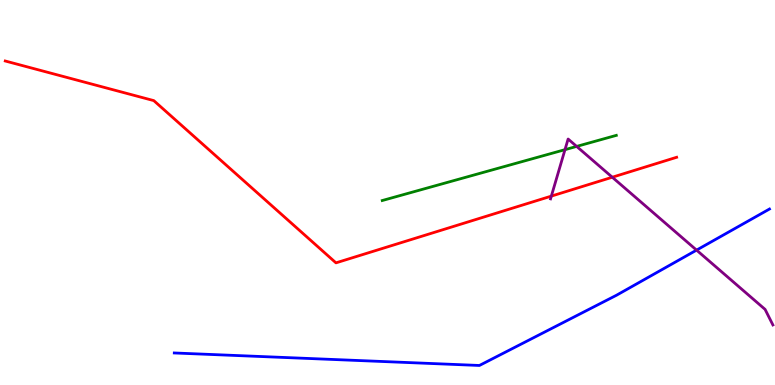[{'lines': ['blue', 'red'], 'intersections': []}, {'lines': ['green', 'red'], 'intersections': []}, {'lines': ['purple', 'red'], 'intersections': [{'x': 7.11, 'y': 4.91}, {'x': 7.9, 'y': 5.4}]}, {'lines': ['blue', 'green'], 'intersections': []}, {'lines': ['blue', 'purple'], 'intersections': [{'x': 8.99, 'y': 3.5}]}, {'lines': ['green', 'purple'], 'intersections': [{'x': 7.29, 'y': 6.11}, {'x': 7.44, 'y': 6.2}]}]